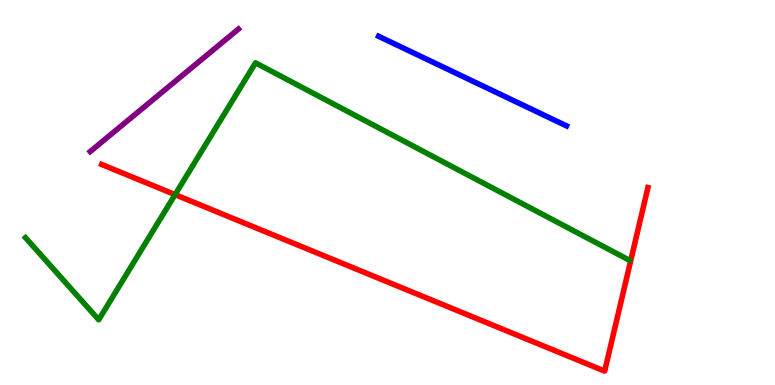[{'lines': ['blue', 'red'], 'intersections': []}, {'lines': ['green', 'red'], 'intersections': [{'x': 2.26, 'y': 4.94}]}, {'lines': ['purple', 'red'], 'intersections': []}, {'lines': ['blue', 'green'], 'intersections': []}, {'lines': ['blue', 'purple'], 'intersections': []}, {'lines': ['green', 'purple'], 'intersections': []}]